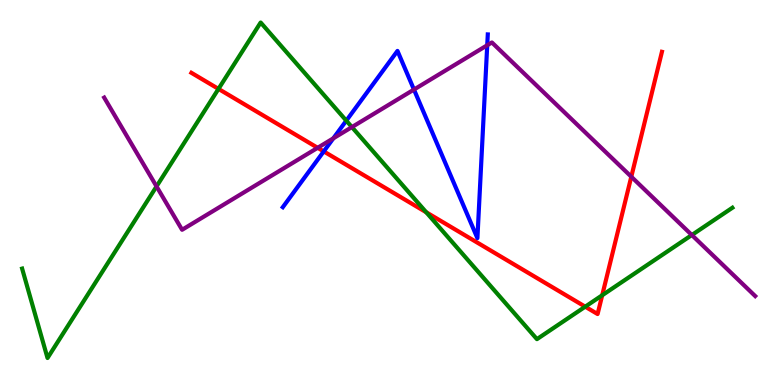[{'lines': ['blue', 'red'], 'intersections': [{'x': 4.18, 'y': 6.07}]}, {'lines': ['green', 'red'], 'intersections': [{'x': 2.82, 'y': 7.69}, {'x': 5.5, 'y': 4.49}, {'x': 7.55, 'y': 2.03}, {'x': 7.77, 'y': 2.33}]}, {'lines': ['purple', 'red'], 'intersections': [{'x': 4.1, 'y': 6.16}, {'x': 8.15, 'y': 5.41}]}, {'lines': ['blue', 'green'], 'intersections': [{'x': 4.47, 'y': 6.87}]}, {'lines': ['blue', 'purple'], 'intersections': [{'x': 4.3, 'y': 6.41}, {'x': 5.34, 'y': 7.67}, {'x': 6.29, 'y': 8.82}]}, {'lines': ['green', 'purple'], 'intersections': [{'x': 2.02, 'y': 5.16}, {'x': 4.54, 'y': 6.7}, {'x': 8.93, 'y': 3.9}]}]